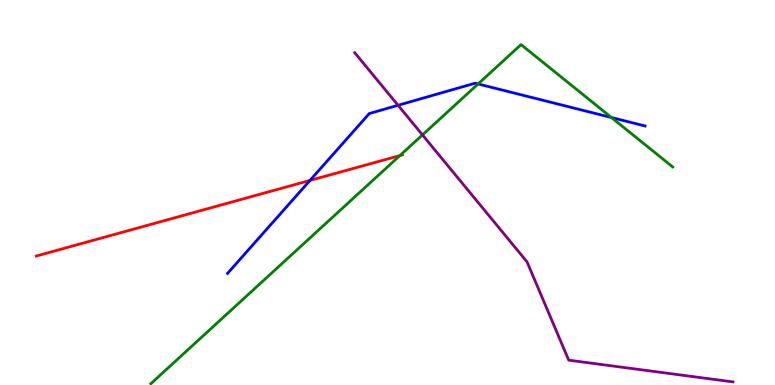[{'lines': ['blue', 'red'], 'intersections': [{'x': 4.0, 'y': 5.31}]}, {'lines': ['green', 'red'], 'intersections': [{'x': 5.16, 'y': 5.96}]}, {'lines': ['purple', 'red'], 'intersections': []}, {'lines': ['blue', 'green'], 'intersections': [{'x': 6.17, 'y': 7.82}, {'x': 7.89, 'y': 6.95}]}, {'lines': ['blue', 'purple'], 'intersections': [{'x': 5.14, 'y': 7.27}]}, {'lines': ['green', 'purple'], 'intersections': [{'x': 5.45, 'y': 6.5}]}]